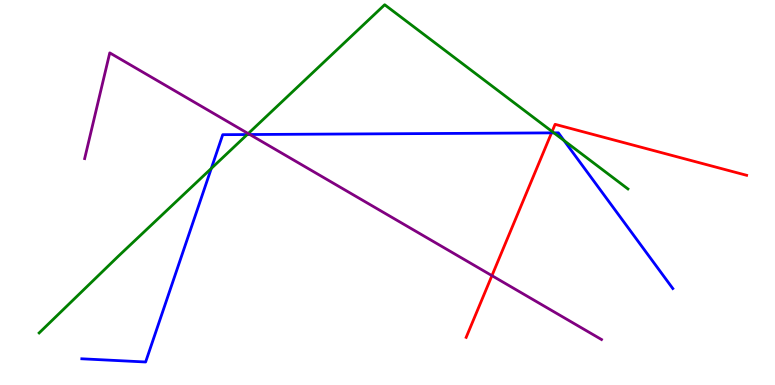[{'lines': ['blue', 'red'], 'intersections': [{'x': 7.12, 'y': 6.55}]}, {'lines': ['green', 'red'], 'intersections': [{'x': 7.12, 'y': 6.58}]}, {'lines': ['purple', 'red'], 'intersections': [{'x': 6.35, 'y': 2.84}]}, {'lines': ['blue', 'green'], 'intersections': [{'x': 2.73, 'y': 5.62}, {'x': 3.19, 'y': 6.51}, {'x': 7.15, 'y': 6.55}, {'x': 7.28, 'y': 6.35}]}, {'lines': ['blue', 'purple'], 'intersections': [{'x': 3.22, 'y': 6.51}]}, {'lines': ['green', 'purple'], 'intersections': [{'x': 3.2, 'y': 6.53}]}]